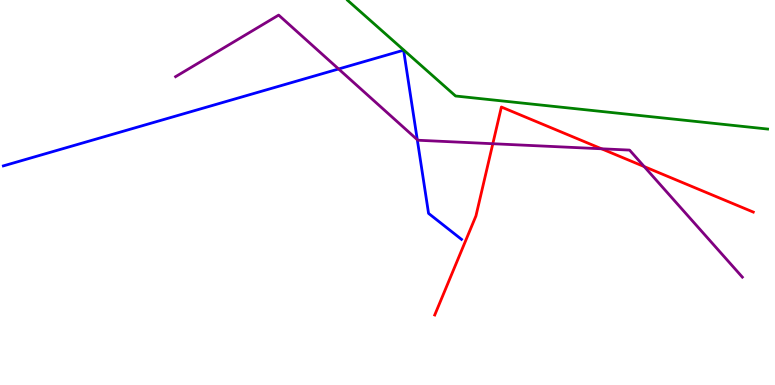[{'lines': ['blue', 'red'], 'intersections': []}, {'lines': ['green', 'red'], 'intersections': []}, {'lines': ['purple', 'red'], 'intersections': [{'x': 6.36, 'y': 6.27}, {'x': 7.76, 'y': 6.14}, {'x': 8.31, 'y': 5.67}]}, {'lines': ['blue', 'green'], 'intersections': []}, {'lines': ['blue', 'purple'], 'intersections': [{'x': 4.37, 'y': 8.21}, {'x': 5.38, 'y': 6.37}]}, {'lines': ['green', 'purple'], 'intersections': []}]